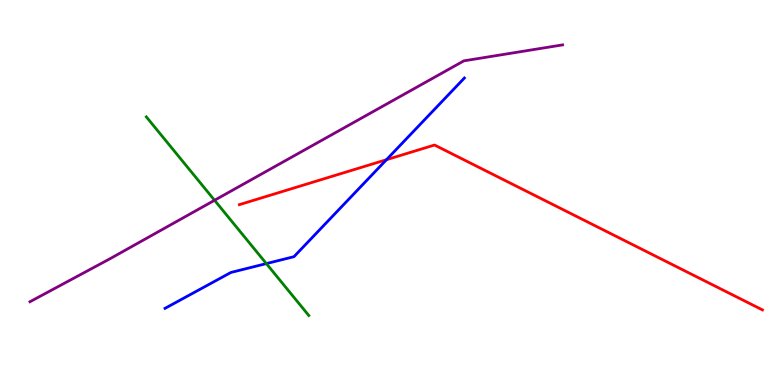[{'lines': ['blue', 'red'], 'intersections': [{'x': 4.99, 'y': 5.85}]}, {'lines': ['green', 'red'], 'intersections': []}, {'lines': ['purple', 'red'], 'intersections': []}, {'lines': ['blue', 'green'], 'intersections': [{'x': 3.44, 'y': 3.15}]}, {'lines': ['blue', 'purple'], 'intersections': []}, {'lines': ['green', 'purple'], 'intersections': [{'x': 2.77, 'y': 4.8}]}]